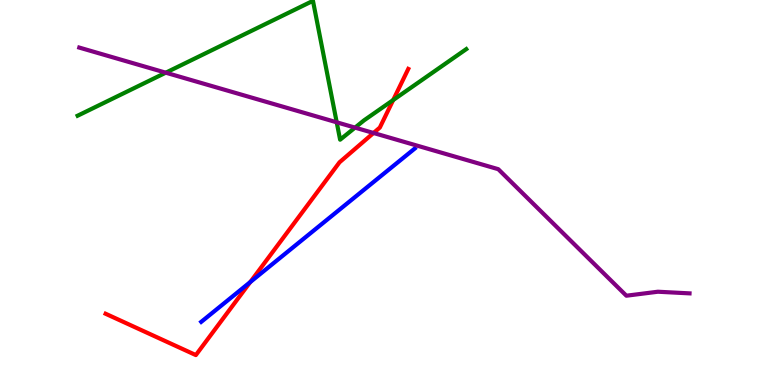[{'lines': ['blue', 'red'], 'intersections': [{'x': 3.23, 'y': 2.67}]}, {'lines': ['green', 'red'], 'intersections': [{'x': 5.07, 'y': 7.4}]}, {'lines': ['purple', 'red'], 'intersections': [{'x': 4.82, 'y': 6.55}]}, {'lines': ['blue', 'green'], 'intersections': []}, {'lines': ['blue', 'purple'], 'intersections': []}, {'lines': ['green', 'purple'], 'intersections': [{'x': 2.14, 'y': 8.11}, {'x': 4.34, 'y': 6.82}, {'x': 4.58, 'y': 6.69}]}]